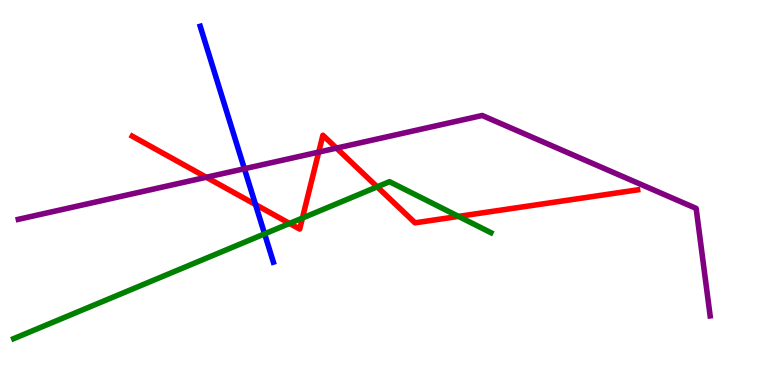[{'lines': ['blue', 'red'], 'intersections': [{'x': 3.3, 'y': 4.69}]}, {'lines': ['green', 'red'], 'intersections': [{'x': 3.74, 'y': 4.2}, {'x': 3.9, 'y': 4.34}, {'x': 4.87, 'y': 5.15}, {'x': 5.92, 'y': 4.38}]}, {'lines': ['purple', 'red'], 'intersections': [{'x': 2.66, 'y': 5.4}, {'x': 4.11, 'y': 6.05}, {'x': 4.34, 'y': 6.15}]}, {'lines': ['blue', 'green'], 'intersections': [{'x': 3.41, 'y': 3.93}]}, {'lines': ['blue', 'purple'], 'intersections': [{'x': 3.15, 'y': 5.62}]}, {'lines': ['green', 'purple'], 'intersections': []}]